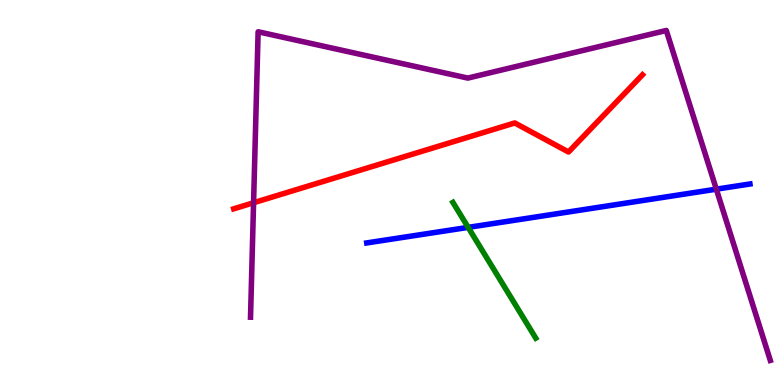[{'lines': ['blue', 'red'], 'intersections': []}, {'lines': ['green', 'red'], 'intersections': []}, {'lines': ['purple', 'red'], 'intersections': [{'x': 3.27, 'y': 4.73}]}, {'lines': ['blue', 'green'], 'intersections': [{'x': 6.04, 'y': 4.09}]}, {'lines': ['blue', 'purple'], 'intersections': [{'x': 9.24, 'y': 5.09}]}, {'lines': ['green', 'purple'], 'intersections': []}]